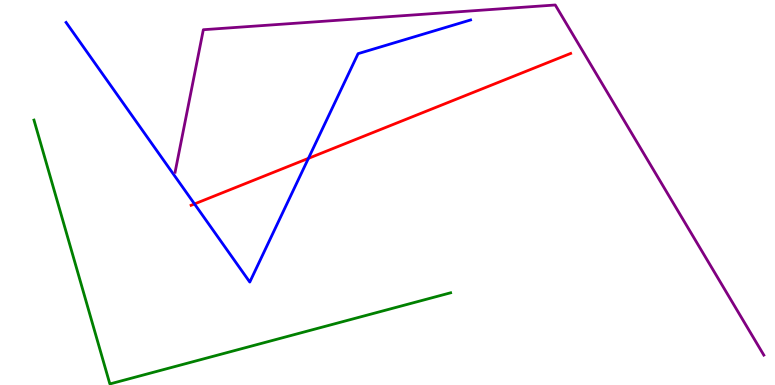[{'lines': ['blue', 'red'], 'intersections': [{'x': 2.51, 'y': 4.7}, {'x': 3.98, 'y': 5.89}]}, {'lines': ['green', 'red'], 'intersections': []}, {'lines': ['purple', 'red'], 'intersections': []}, {'lines': ['blue', 'green'], 'intersections': []}, {'lines': ['blue', 'purple'], 'intersections': []}, {'lines': ['green', 'purple'], 'intersections': []}]